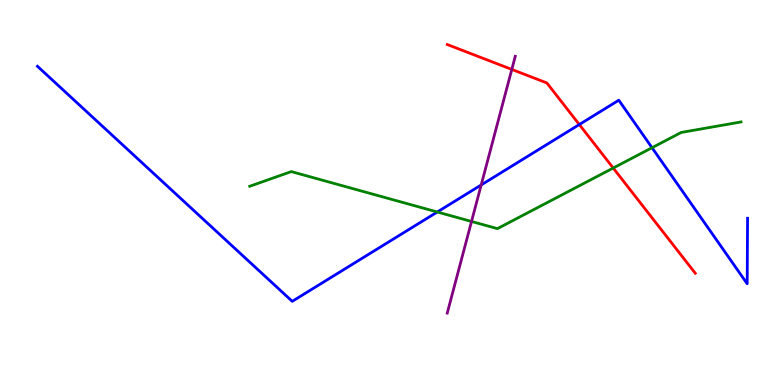[{'lines': ['blue', 'red'], 'intersections': [{'x': 7.47, 'y': 6.77}]}, {'lines': ['green', 'red'], 'intersections': [{'x': 7.91, 'y': 5.64}]}, {'lines': ['purple', 'red'], 'intersections': [{'x': 6.6, 'y': 8.2}]}, {'lines': ['blue', 'green'], 'intersections': [{'x': 5.64, 'y': 4.49}, {'x': 8.41, 'y': 6.16}]}, {'lines': ['blue', 'purple'], 'intersections': [{'x': 6.21, 'y': 5.2}]}, {'lines': ['green', 'purple'], 'intersections': [{'x': 6.08, 'y': 4.25}]}]